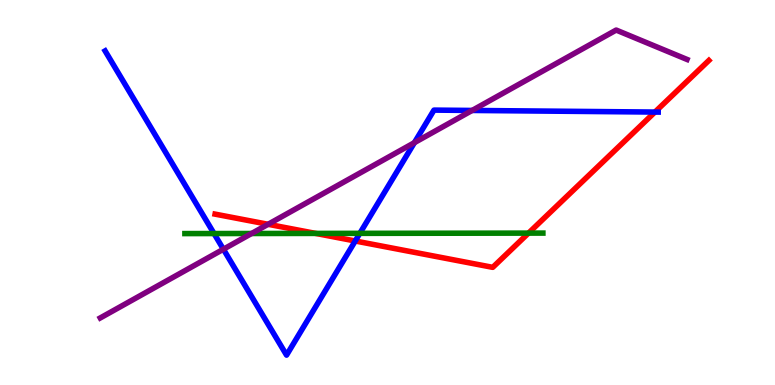[{'lines': ['blue', 'red'], 'intersections': [{'x': 4.58, 'y': 3.74}, {'x': 8.45, 'y': 7.09}]}, {'lines': ['green', 'red'], 'intersections': [{'x': 4.07, 'y': 3.94}, {'x': 6.82, 'y': 3.95}]}, {'lines': ['purple', 'red'], 'intersections': [{'x': 3.46, 'y': 4.17}]}, {'lines': ['blue', 'green'], 'intersections': [{'x': 2.76, 'y': 3.93}, {'x': 4.64, 'y': 3.94}]}, {'lines': ['blue', 'purple'], 'intersections': [{'x': 2.88, 'y': 3.53}, {'x': 5.35, 'y': 6.29}, {'x': 6.09, 'y': 7.13}]}, {'lines': ['green', 'purple'], 'intersections': [{'x': 3.25, 'y': 3.94}]}]